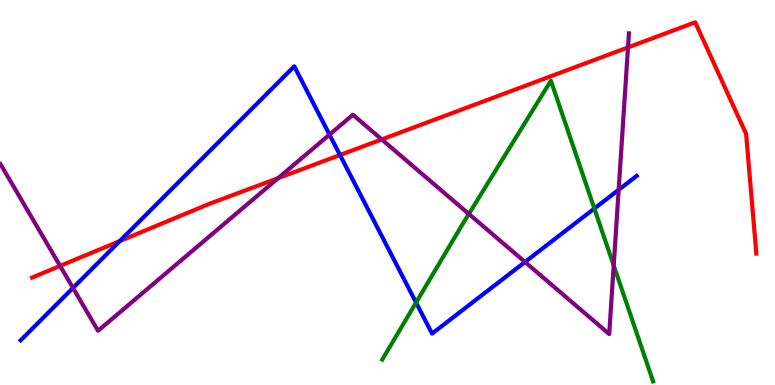[{'lines': ['blue', 'red'], 'intersections': [{'x': 1.55, 'y': 3.74}, {'x': 4.39, 'y': 5.97}]}, {'lines': ['green', 'red'], 'intersections': []}, {'lines': ['purple', 'red'], 'intersections': [{'x': 0.775, 'y': 3.09}, {'x': 3.59, 'y': 5.37}, {'x': 4.93, 'y': 6.38}, {'x': 8.1, 'y': 8.77}]}, {'lines': ['blue', 'green'], 'intersections': [{'x': 5.37, 'y': 2.14}, {'x': 7.67, 'y': 4.58}]}, {'lines': ['blue', 'purple'], 'intersections': [{'x': 0.942, 'y': 2.52}, {'x': 4.25, 'y': 6.5}, {'x': 6.77, 'y': 3.2}, {'x': 7.98, 'y': 5.07}]}, {'lines': ['green', 'purple'], 'intersections': [{'x': 6.05, 'y': 4.44}, {'x': 7.92, 'y': 3.1}]}]